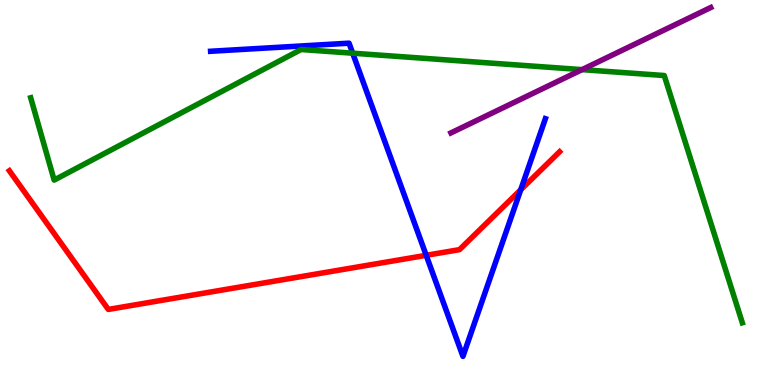[{'lines': ['blue', 'red'], 'intersections': [{'x': 5.5, 'y': 3.37}, {'x': 6.72, 'y': 5.07}]}, {'lines': ['green', 'red'], 'intersections': []}, {'lines': ['purple', 'red'], 'intersections': []}, {'lines': ['blue', 'green'], 'intersections': [{'x': 4.55, 'y': 8.62}]}, {'lines': ['blue', 'purple'], 'intersections': []}, {'lines': ['green', 'purple'], 'intersections': [{'x': 7.51, 'y': 8.19}]}]